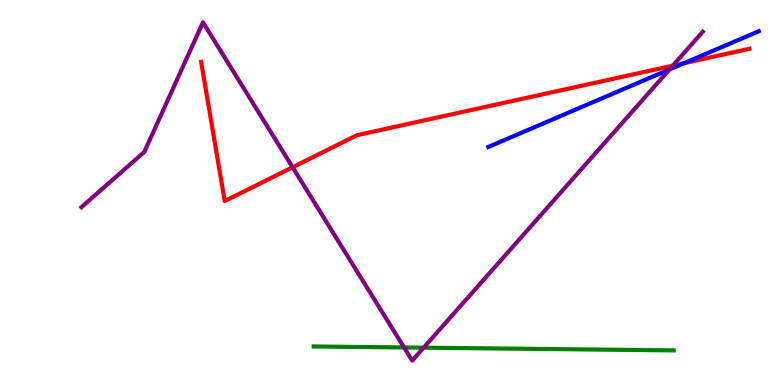[{'lines': ['blue', 'red'], 'intersections': [{'x': 8.83, 'y': 8.36}]}, {'lines': ['green', 'red'], 'intersections': []}, {'lines': ['purple', 'red'], 'intersections': [{'x': 3.78, 'y': 5.66}, {'x': 8.68, 'y': 8.29}]}, {'lines': ['blue', 'green'], 'intersections': []}, {'lines': ['blue', 'purple'], 'intersections': [{'x': 8.64, 'y': 8.2}]}, {'lines': ['green', 'purple'], 'intersections': [{'x': 5.21, 'y': 0.975}, {'x': 5.47, 'y': 0.97}]}]